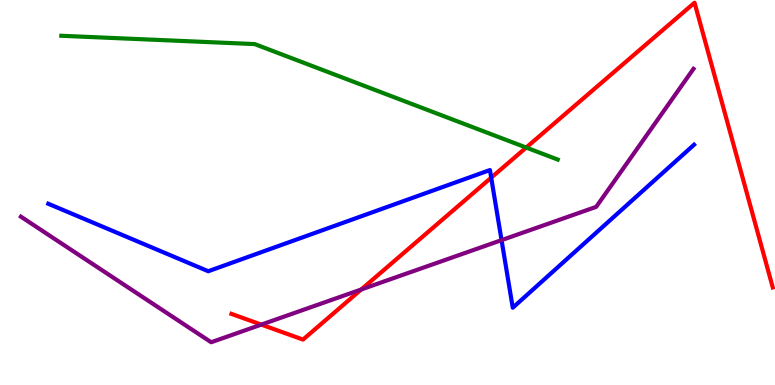[{'lines': ['blue', 'red'], 'intersections': [{'x': 6.34, 'y': 5.39}]}, {'lines': ['green', 'red'], 'intersections': [{'x': 6.79, 'y': 6.17}]}, {'lines': ['purple', 'red'], 'intersections': [{'x': 3.37, 'y': 1.57}, {'x': 4.66, 'y': 2.48}]}, {'lines': ['blue', 'green'], 'intersections': []}, {'lines': ['blue', 'purple'], 'intersections': [{'x': 6.47, 'y': 3.76}]}, {'lines': ['green', 'purple'], 'intersections': []}]